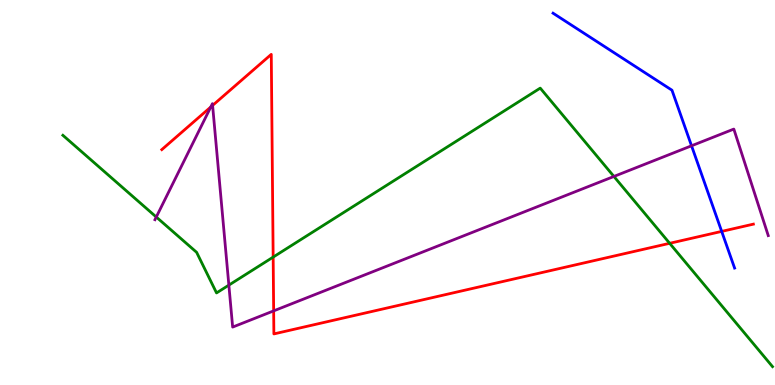[{'lines': ['blue', 'red'], 'intersections': [{'x': 9.31, 'y': 3.99}]}, {'lines': ['green', 'red'], 'intersections': [{'x': 3.52, 'y': 3.32}, {'x': 8.64, 'y': 3.68}]}, {'lines': ['purple', 'red'], 'intersections': [{'x': 2.72, 'y': 7.22}, {'x': 2.74, 'y': 7.26}, {'x': 3.53, 'y': 1.93}]}, {'lines': ['blue', 'green'], 'intersections': []}, {'lines': ['blue', 'purple'], 'intersections': [{'x': 8.92, 'y': 6.21}]}, {'lines': ['green', 'purple'], 'intersections': [{'x': 2.02, 'y': 4.36}, {'x': 2.95, 'y': 2.59}, {'x': 7.92, 'y': 5.42}]}]